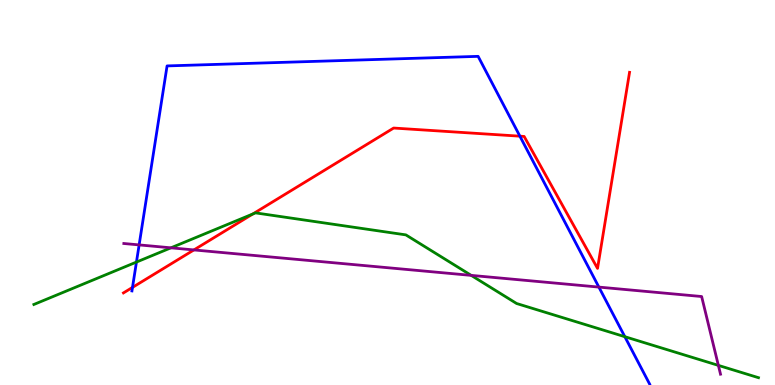[{'lines': ['blue', 'red'], 'intersections': [{'x': 1.71, 'y': 2.54}, {'x': 6.71, 'y': 6.46}]}, {'lines': ['green', 'red'], 'intersections': [{'x': 3.26, 'y': 4.44}]}, {'lines': ['purple', 'red'], 'intersections': [{'x': 2.5, 'y': 3.51}]}, {'lines': ['blue', 'green'], 'intersections': [{'x': 1.76, 'y': 3.19}, {'x': 8.06, 'y': 1.25}]}, {'lines': ['blue', 'purple'], 'intersections': [{'x': 1.8, 'y': 3.64}, {'x': 7.73, 'y': 2.54}]}, {'lines': ['green', 'purple'], 'intersections': [{'x': 2.21, 'y': 3.56}, {'x': 6.08, 'y': 2.85}, {'x': 9.27, 'y': 0.509}]}]